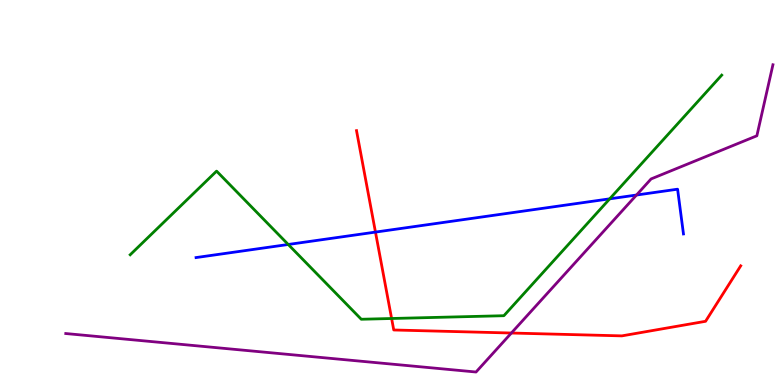[{'lines': ['blue', 'red'], 'intersections': [{'x': 4.84, 'y': 3.97}]}, {'lines': ['green', 'red'], 'intersections': [{'x': 5.05, 'y': 1.73}]}, {'lines': ['purple', 'red'], 'intersections': [{'x': 6.6, 'y': 1.35}]}, {'lines': ['blue', 'green'], 'intersections': [{'x': 3.72, 'y': 3.65}, {'x': 7.87, 'y': 4.84}]}, {'lines': ['blue', 'purple'], 'intersections': [{'x': 8.21, 'y': 4.93}]}, {'lines': ['green', 'purple'], 'intersections': []}]